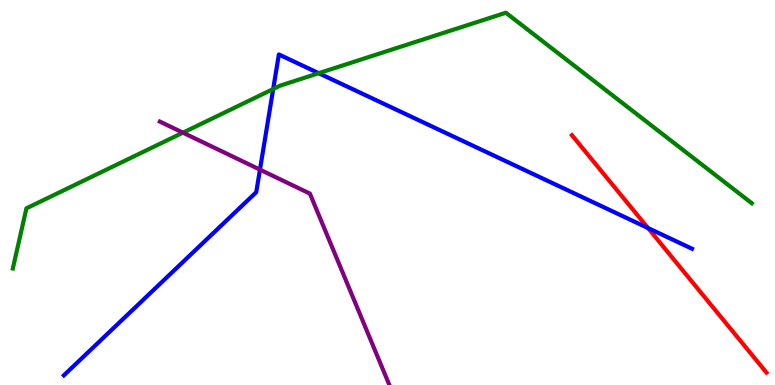[{'lines': ['blue', 'red'], 'intersections': [{'x': 8.36, 'y': 4.08}]}, {'lines': ['green', 'red'], 'intersections': []}, {'lines': ['purple', 'red'], 'intersections': []}, {'lines': ['blue', 'green'], 'intersections': [{'x': 3.53, 'y': 7.69}, {'x': 4.11, 'y': 8.1}]}, {'lines': ['blue', 'purple'], 'intersections': [{'x': 3.35, 'y': 5.59}]}, {'lines': ['green', 'purple'], 'intersections': [{'x': 2.36, 'y': 6.55}]}]